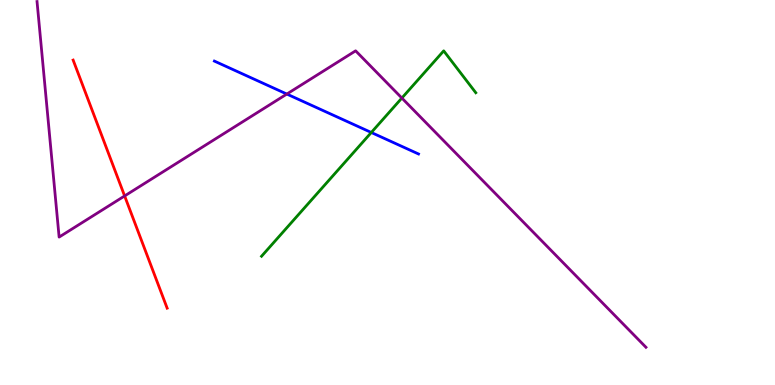[{'lines': ['blue', 'red'], 'intersections': []}, {'lines': ['green', 'red'], 'intersections': []}, {'lines': ['purple', 'red'], 'intersections': [{'x': 1.61, 'y': 4.91}]}, {'lines': ['blue', 'green'], 'intersections': [{'x': 4.79, 'y': 6.56}]}, {'lines': ['blue', 'purple'], 'intersections': [{'x': 3.7, 'y': 7.56}]}, {'lines': ['green', 'purple'], 'intersections': [{'x': 5.19, 'y': 7.45}]}]